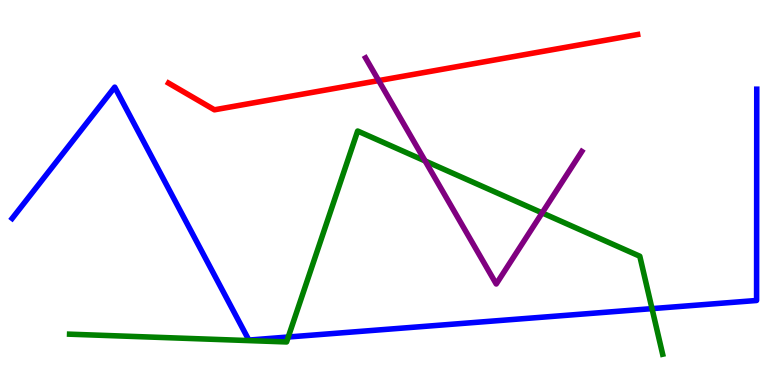[{'lines': ['blue', 'red'], 'intersections': []}, {'lines': ['green', 'red'], 'intersections': []}, {'lines': ['purple', 'red'], 'intersections': [{'x': 4.89, 'y': 7.91}]}, {'lines': ['blue', 'green'], 'intersections': [{'x': 3.72, 'y': 1.25}, {'x': 8.41, 'y': 1.98}]}, {'lines': ['blue', 'purple'], 'intersections': []}, {'lines': ['green', 'purple'], 'intersections': [{'x': 5.49, 'y': 5.82}, {'x': 7.0, 'y': 4.47}]}]